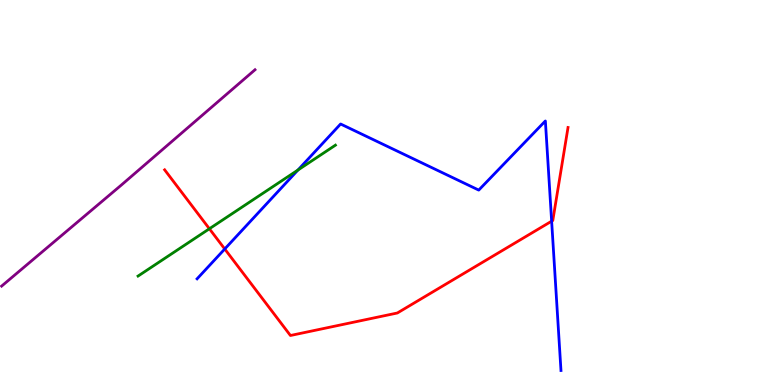[{'lines': ['blue', 'red'], 'intersections': [{'x': 2.9, 'y': 3.53}, {'x': 7.12, 'y': 4.26}]}, {'lines': ['green', 'red'], 'intersections': [{'x': 2.7, 'y': 4.06}]}, {'lines': ['purple', 'red'], 'intersections': []}, {'lines': ['blue', 'green'], 'intersections': [{'x': 3.84, 'y': 5.58}]}, {'lines': ['blue', 'purple'], 'intersections': []}, {'lines': ['green', 'purple'], 'intersections': []}]